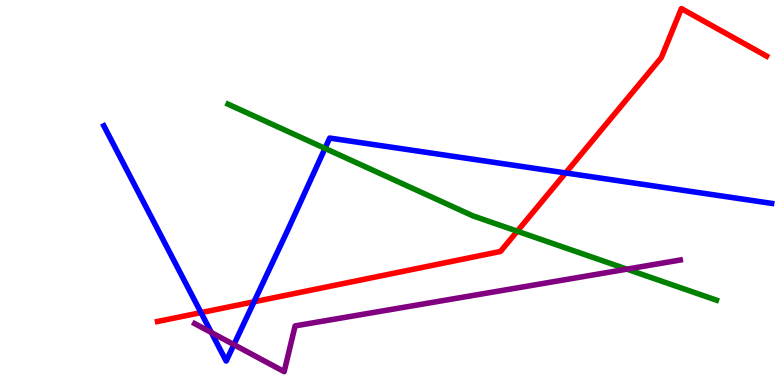[{'lines': ['blue', 'red'], 'intersections': [{'x': 2.59, 'y': 1.88}, {'x': 3.28, 'y': 2.16}, {'x': 7.3, 'y': 5.51}]}, {'lines': ['green', 'red'], 'intersections': [{'x': 6.67, 'y': 3.99}]}, {'lines': ['purple', 'red'], 'intersections': []}, {'lines': ['blue', 'green'], 'intersections': [{'x': 4.19, 'y': 6.15}]}, {'lines': ['blue', 'purple'], 'intersections': [{'x': 2.73, 'y': 1.36}, {'x': 3.02, 'y': 1.05}]}, {'lines': ['green', 'purple'], 'intersections': [{'x': 8.09, 'y': 3.01}]}]